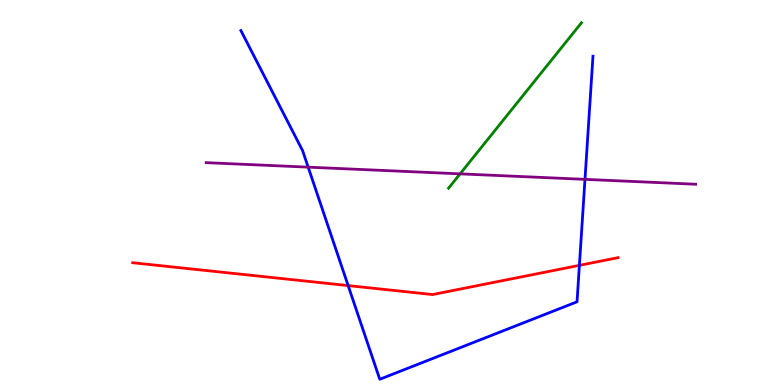[{'lines': ['blue', 'red'], 'intersections': [{'x': 4.49, 'y': 2.58}, {'x': 7.48, 'y': 3.11}]}, {'lines': ['green', 'red'], 'intersections': []}, {'lines': ['purple', 'red'], 'intersections': []}, {'lines': ['blue', 'green'], 'intersections': []}, {'lines': ['blue', 'purple'], 'intersections': [{'x': 3.98, 'y': 5.66}, {'x': 7.55, 'y': 5.34}]}, {'lines': ['green', 'purple'], 'intersections': [{'x': 5.94, 'y': 5.48}]}]